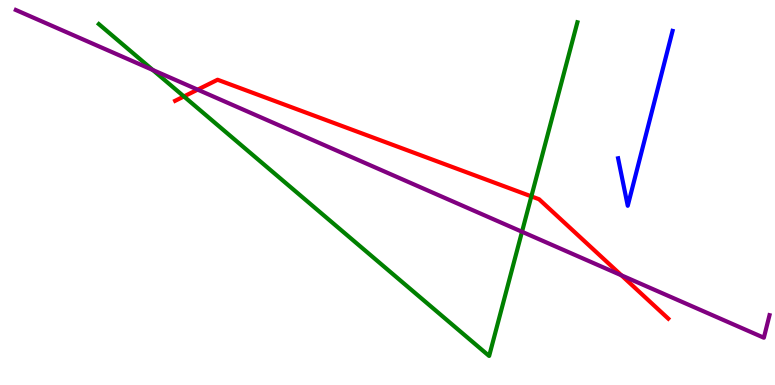[{'lines': ['blue', 'red'], 'intersections': []}, {'lines': ['green', 'red'], 'intersections': [{'x': 2.37, 'y': 7.49}, {'x': 6.86, 'y': 4.9}]}, {'lines': ['purple', 'red'], 'intersections': [{'x': 2.55, 'y': 7.67}, {'x': 8.02, 'y': 2.85}]}, {'lines': ['blue', 'green'], 'intersections': []}, {'lines': ['blue', 'purple'], 'intersections': []}, {'lines': ['green', 'purple'], 'intersections': [{'x': 1.97, 'y': 8.18}, {'x': 6.74, 'y': 3.98}]}]